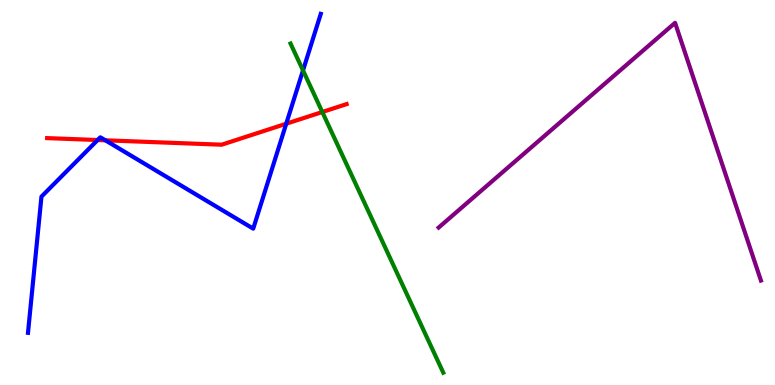[{'lines': ['blue', 'red'], 'intersections': [{'x': 1.26, 'y': 6.36}, {'x': 1.36, 'y': 6.36}, {'x': 3.69, 'y': 6.79}]}, {'lines': ['green', 'red'], 'intersections': [{'x': 4.16, 'y': 7.09}]}, {'lines': ['purple', 'red'], 'intersections': []}, {'lines': ['blue', 'green'], 'intersections': [{'x': 3.91, 'y': 8.17}]}, {'lines': ['blue', 'purple'], 'intersections': []}, {'lines': ['green', 'purple'], 'intersections': []}]